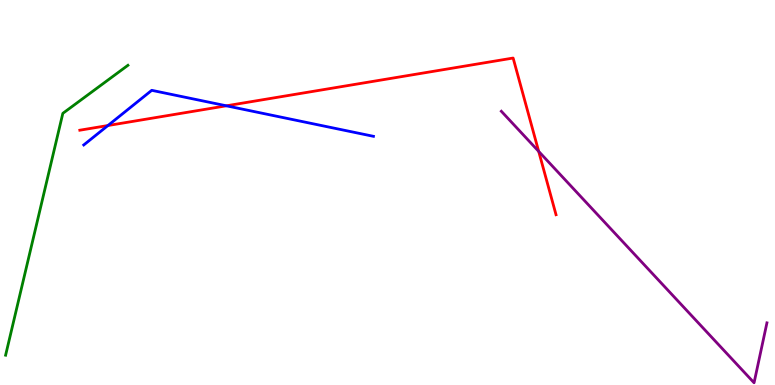[{'lines': ['blue', 'red'], 'intersections': [{'x': 1.39, 'y': 6.74}, {'x': 2.92, 'y': 7.25}]}, {'lines': ['green', 'red'], 'intersections': []}, {'lines': ['purple', 'red'], 'intersections': [{'x': 6.95, 'y': 6.07}]}, {'lines': ['blue', 'green'], 'intersections': []}, {'lines': ['blue', 'purple'], 'intersections': []}, {'lines': ['green', 'purple'], 'intersections': []}]